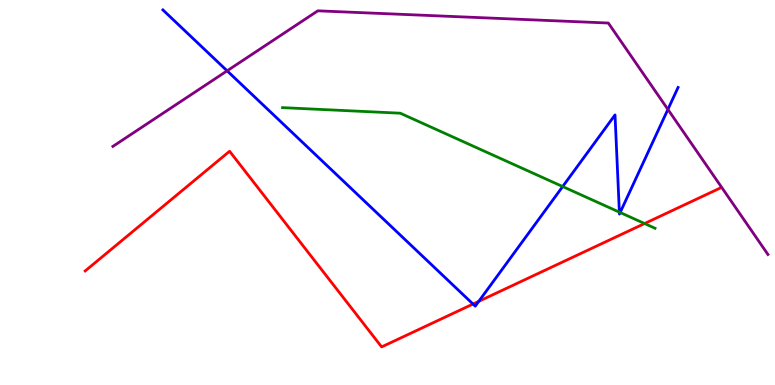[{'lines': ['blue', 'red'], 'intersections': [{'x': 6.1, 'y': 2.1}, {'x': 6.18, 'y': 2.17}]}, {'lines': ['green', 'red'], 'intersections': [{'x': 8.32, 'y': 4.19}]}, {'lines': ['purple', 'red'], 'intersections': []}, {'lines': ['blue', 'green'], 'intersections': [{'x': 7.26, 'y': 5.15}, {'x': 7.99, 'y': 4.49}, {'x': 8.0, 'y': 4.48}]}, {'lines': ['blue', 'purple'], 'intersections': [{'x': 2.93, 'y': 8.16}, {'x': 8.62, 'y': 7.16}]}, {'lines': ['green', 'purple'], 'intersections': []}]